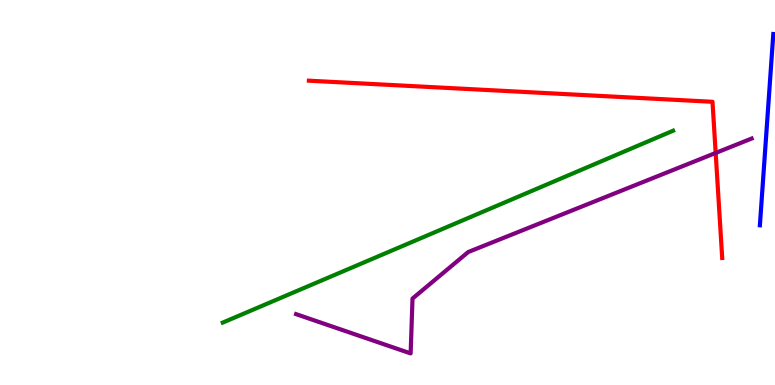[{'lines': ['blue', 'red'], 'intersections': []}, {'lines': ['green', 'red'], 'intersections': []}, {'lines': ['purple', 'red'], 'intersections': [{'x': 9.23, 'y': 6.03}]}, {'lines': ['blue', 'green'], 'intersections': []}, {'lines': ['blue', 'purple'], 'intersections': []}, {'lines': ['green', 'purple'], 'intersections': []}]